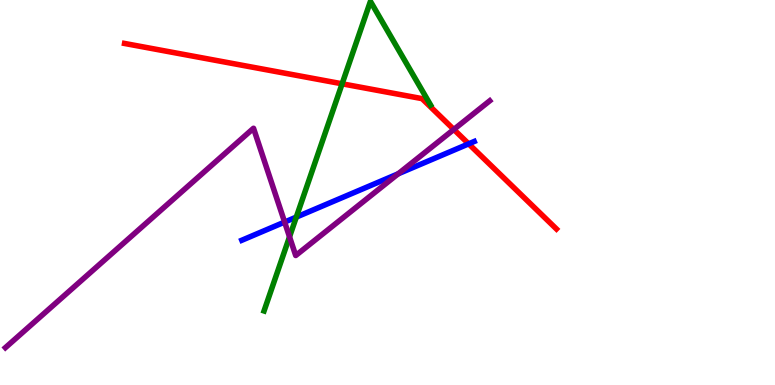[{'lines': ['blue', 'red'], 'intersections': [{'x': 6.05, 'y': 6.26}]}, {'lines': ['green', 'red'], 'intersections': [{'x': 4.41, 'y': 7.82}]}, {'lines': ['purple', 'red'], 'intersections': [{'x': 5.86, 'y': 6.64}]}, {'lines': ['blue', 'green'], 'intersections': [{'x': 3.82, 'y': 4.36}]}, {'lines': ['blue', 'purple'], 'intersections': [{'x': 3.67, 'y': 4.23}, {'x': 5.14, 'y': 5.49}]}, {'lines': ['green', 'purple'], 'intersections': [{'x': 3.74, 'y': 3.85}]}]